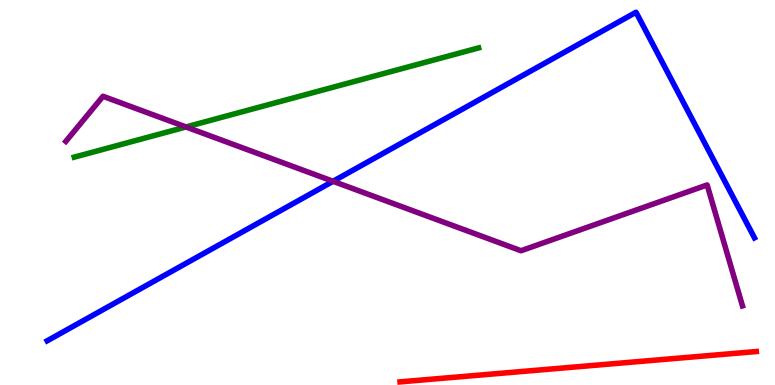[{'lines': ['blue', 'red'], 'intersections': []}, {'lines': ['green', 'red'], 'intersections': []}, {'lines': ['purple', 'red'], 'intersections': []}, {'lines': ['blue', 'green'], 'intersections': []}, {'lines': ['blue', 'purple'], 'intersections': [{'x': 4.3, 'y': 5.29}]}, {'lines': ['green', 'purple'], 'intersections': [{'x': 2.4, 'y': 6.7}]}]